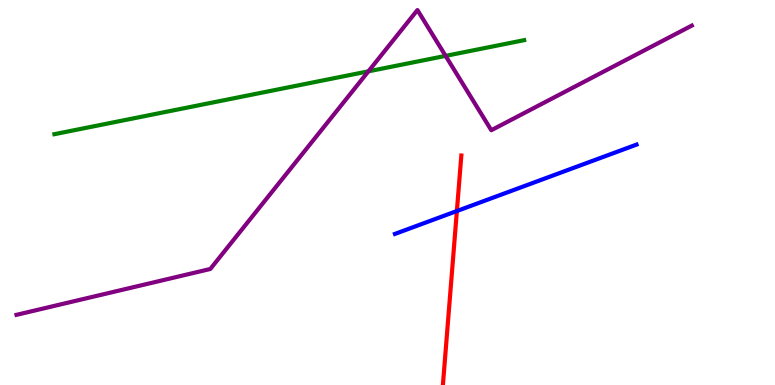[{'lines': ['blue', 'red'], 'intersections': [{'x': 5.9, 'y': 4.52}]}, {'lines': ['green', 'red'], 'intersections': []}, {'lines': ['purple', 'red'], 'intersections': []}, {'lines': ['blue', 'green'], 'intersections': []}, {'lines': ['blue', 'purple'], 'intersections': []}, {'lines': ['green', 'purple'], 'intersections': [{'x': 4.75, 'y': 8.15}, {'x': 5.75, 'y': 8.55}]}]